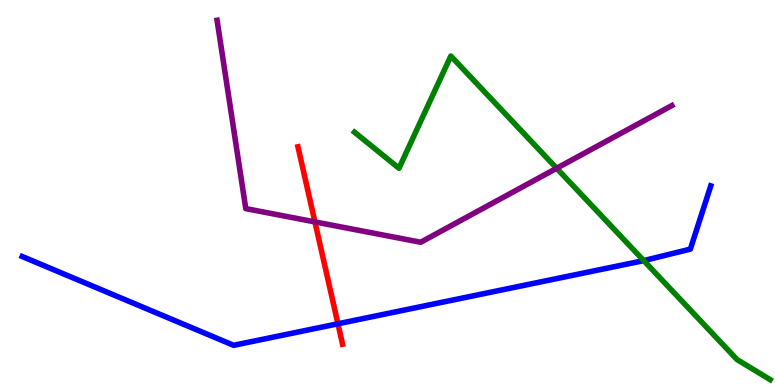[{'lines': ['blue', 'red'], 'intersections': [{'x': 4.36, 'y': 1.59}]}, {'lines': ['green', 'red'], 'intersections': []}, {'lines': ['purple', 'red'], 'intersections': [{'x': 4.06, 'y': 4.24}]}, {'lines': ['blue', 'green'], 'intersections': [{'x': 8.31, 'y': 3.23}]}, {'lines': ['blue', 'purple'], 'intersections': []}, {'lines': ['green', 'purple'], 'intersections': [{'x': 7.18, 'y': 5.63}]}]